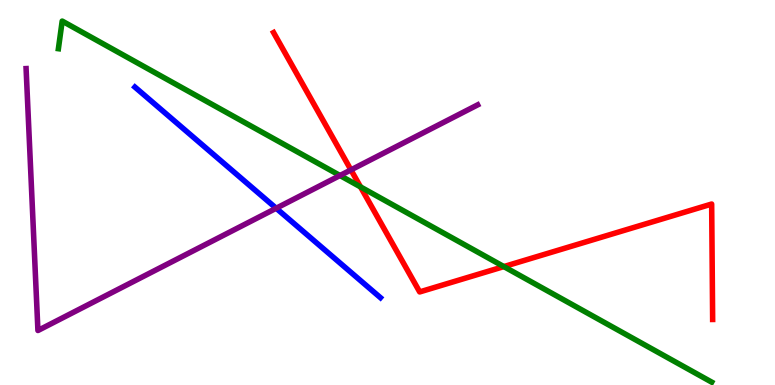[{'lines': ['blue', 'red'], 'intersections': []}, {'lines': ['green', 'red'], 'intersections': [{'x': 4.65, 'y': 5.14}, {'x': 6.5, 'y': 3.08}]}, {'lines': ['purple', 'red'], 'intersections': [{'x': 4.53, 'y': 5.59}]}, {'lines': ['blue', 'green'], 'intersections': []}, {'lines': ['blue', 'purple'], 'intersections': [{'x': 3.56, 'y': 4.59}]}, {'lines': ['green', 'purple'], 'intersections': [{'x': 4.39, 'y': 5.44}]}]